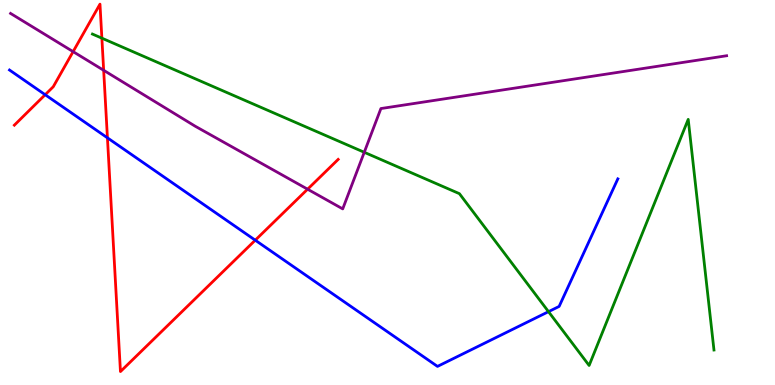[{'lines': ['blue', 'red'], 'intersections': [{'x': 0.583, 'y': 7.54}, {'x': 1.39, 'y': 6.42}, {'x': 3.29, 'y': 3.76}]}, {'lines': ['green', 'red'], 'intersections': [{'x': 1.31, 'y': 9.01}]}, {'lines': ['purple', 'red'], 'intersections': [{'x': 0.943, 'y': 8.66}, {'x': 1.34, 'y': 8.17}, {'x': 3.97, 'y': 5.09}]}, {'lines': ['blue', 'green'], 'intersections': [{'x': 7.08, 'y': 1.9}]}, {'lines': ['blue', 'purple'], 'intersections': []}, {'lines': ['green', 'purple'], 'intersections': [{'x': 4.7, 'y': 6.04}]}]